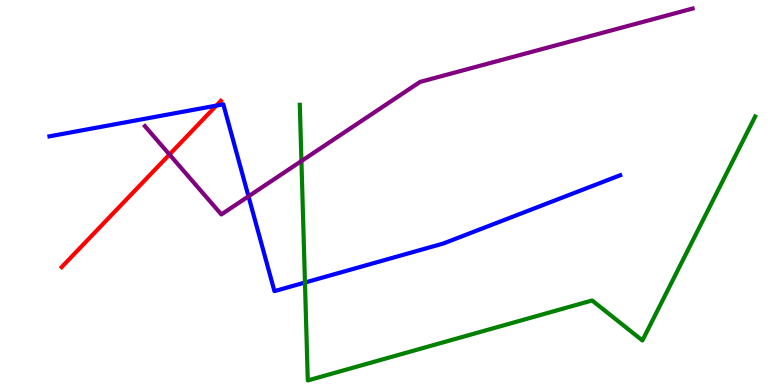[{'lines': ['blue', 'red'], 'intersections': [{'x': 2.79, 'y': 7.26}]}, {'lines': ['green', 'red'], 'intersections': []}, {'lines': ['purple', 'red'], 'intersections': [{'x': 2.19, 'y': 5.99}]}, {'lines': ['blue', 'green'], 'intersections': [{'x': 3.93, 'y': 2.66}]}, {'lines': ['blue', 'purple'], 'intersections': [{'x': 3.21, 'y': 4.9}]}, {'lines': ['green', 'purple'], 'intersections': [{'x': 3.89, 'y': 5.82}]}]